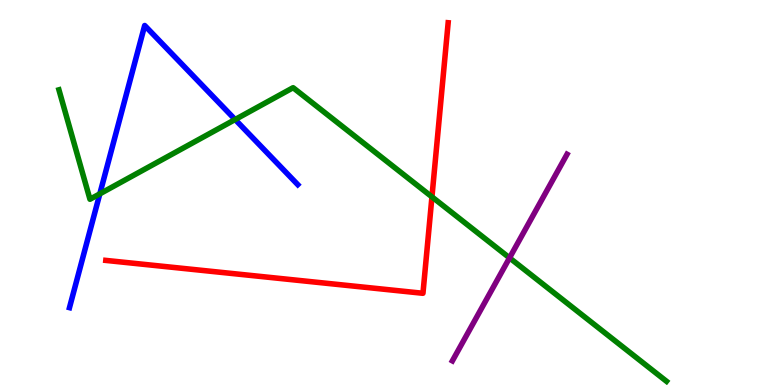[{'lines': ['blue', 'red'], 'intersections': []}, {'lines': ['green', 'red'], 'intersections': [{'x': 5.57, 'y': 4.89}]}, {'lines': ['purple', 'red'], 'intersections': []}, {'lines': ['blue', 'green'], 'intersections': [{'x': 1.29, 'y': 4.96}, {'x': 3.03, 'y': 6.9}]}, {'lines': ['blue', 'purple'], 'intersections': []}, {'lines': ['green', 'purple'], 'intersections': [{'x': 6.57, 'y': 3.3}]}]